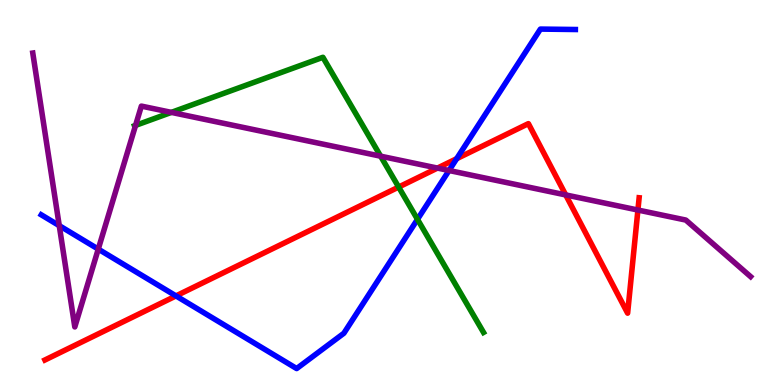[{'lines': ['blue', 'red'], 'intersections': [{'x': 2.27, 'y': 2.31}, {'x': 5.89, 'y': 5.88}]}, {'lines': ['green', 'red'], 'intersections': [{'x': 5.14, 'y': 5.14}]}, {'lines': ['purple', 'red'], 'intersections': [{'x': 5.64, 'y': 5.63}, {'x': 7.3, 'y': 4.94}, {'x': 8.23, 'y': 4.54}]}, {'lines': ['blue', 'green'], 'intersections': [{'x': 5.39, 'y': 4.3}]}, {'lines': ['blue', 'purple'], 'intersections': [{'x': 0.765, 'y': 4.14}, {'x': 1.27, 'y': 3.53}, {'x': 5.79, 'y': 5.57}]}, {'lines': ['green', 'purple'], 'intersections': [{'x': 1.75, 'y': 6.74}, {'x': 2.21, 'y': 7.08}, {'x': 4.91, 'y': 5.94}]}]